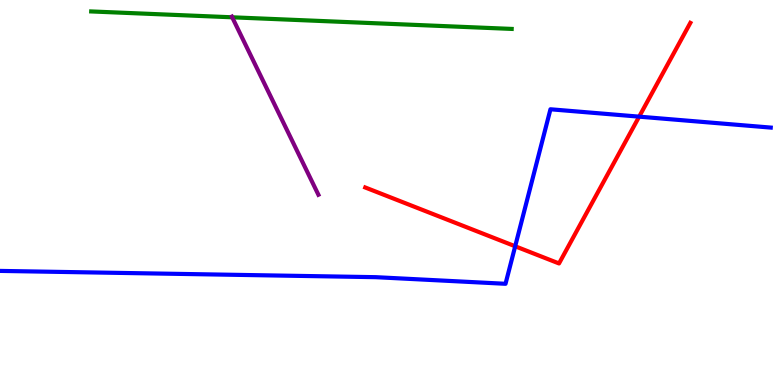[{'lines': ['blue', 'red'], 'intersections': [{'x': 6.65, 'y': 3.6}, {'x': 8.25, 'y': 6.97}]}, {'lines': ['green', 'red'], 'intersections': []}, {'lines': ['purple', 'red'], 'intersections': []}, {'lines': ['blue', 'green'], 'intersections': []}, {'lines': ['blue', 'purple'], 'intersections': []}, {'lines': ['green', 'purple'], 'intersections': [{'x': 3.0, 'y': 9.55}]}]